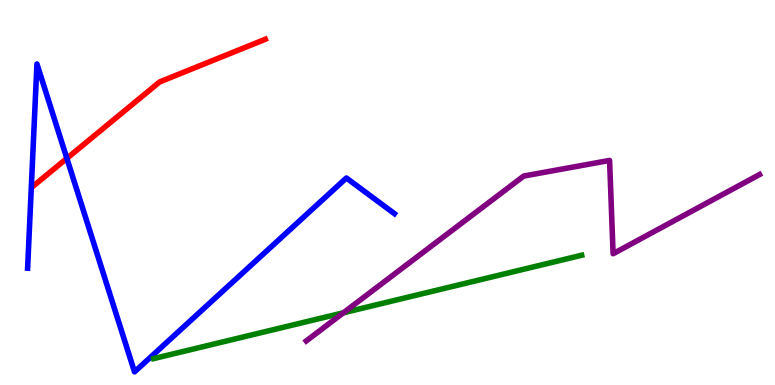[{'lines': ['blue', 'red'], 'intersections': [{'x': 0.863, 'y': 5.89}]}, {'lines': ['green', 'red'], 'intersections': []}, {'lines': ['purple', 'red'], 'intersections': []}, {'lines': ['blue', 'green'], 'intersections': []}, {'lines': ['blue', 'purple'], 'intersections': []}, {'lines': ['green', 'purple'], 'intersections': [{'x': 4.43, 'y': 1.88}]}]